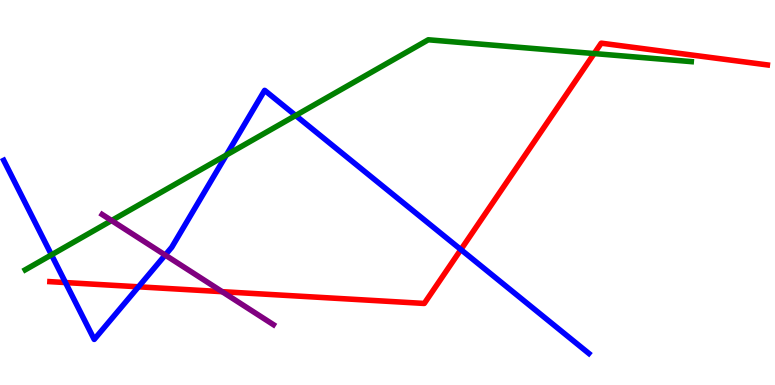[{'lines': ['blue', 'red'], 'intersections': [{'x': 0.845, 'y': 2.66}, {'x': 1.79, 'y': 2.55}, {'x': 5.95, 'y': 3.52}]}, {'lines': ['green', 'red'], 'intersections': [{'x': 7.67, 'y': 8.61}]}, {'lines': ['purple', 'red'], 'intersections': [{'x': 2.87, 'y': 2.42}]}, {'lines': ['blue', 'green'], 'intersections': [{'x': 0.664, 'y': 3.38}, {'x': 2.92, 'y': 5.97}, {'x': 3.81, 'y': 7.0}]}, {'lines': ['blue', 'purple'], 'intersections': [{'x': 2.13, 'y': 3.38}]}, {'lines': ['green', 'purple'], 'intersections': [{'x': 1.44, 'y': 4.27}]}]